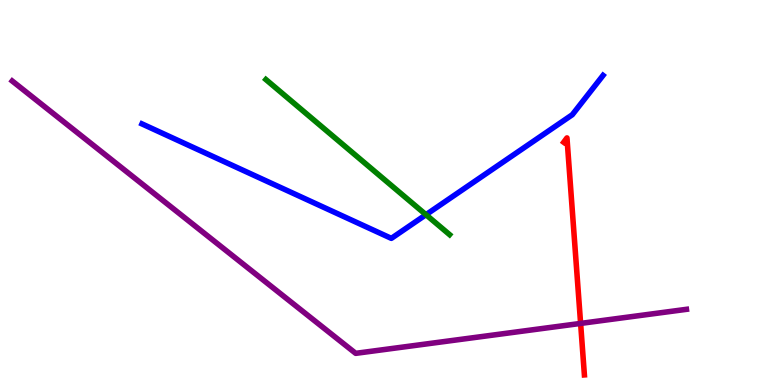[{'lines': ['blue', 'red'], 'intersections': []}, {'lines': ['green', 'red'], 'intersections': []}, {'lines': ['purple', 'red'], 'intersections': [{'x': 7.49, 'y': 1.6}]}, {'lines': ['blue', 'green'], 'intersections': [{'x': 5.5, 'y': 4.42}]}, {'lines': ['blue', 'purple'], 'intersections': []}, {'lines': ['green', 'purple'], 'intersections': []}]